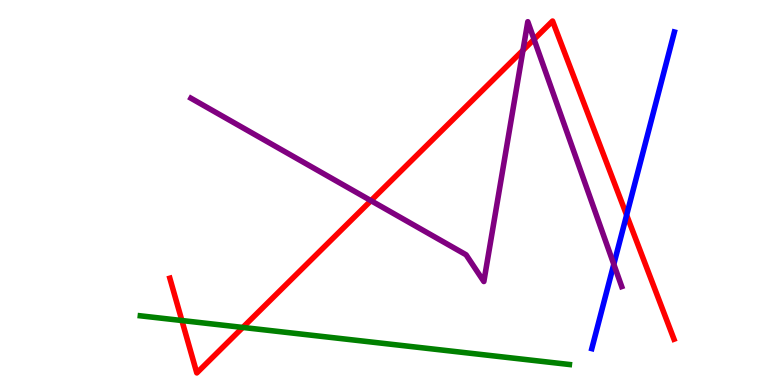[{'lines': ['blue', 'red'], 'intersections': [{'x': 8.09, 'y': 4.41}]}, {'lines': ['green', 'red'], 'intersections': [{'x': 2.35, 'y': 1.67}, {'x': 3.13, 'y': 1.5}]}, {'lines': ['purple', 'red'], 'intersections': [{'x': 4.79, 'y': 4.79}, {'x': 6.75, 'y': 8.69}, {'x': 6.89, 'y': 8.98}]}, {'lines': ['blue', 'green'], 'intersections': []}, {'lines': ['blue', 'purple'], 'intersections': [{'x': 7.92, 'y': 3.14}]}, {'lines': ['green', 'purple'], 'intersections': []}]